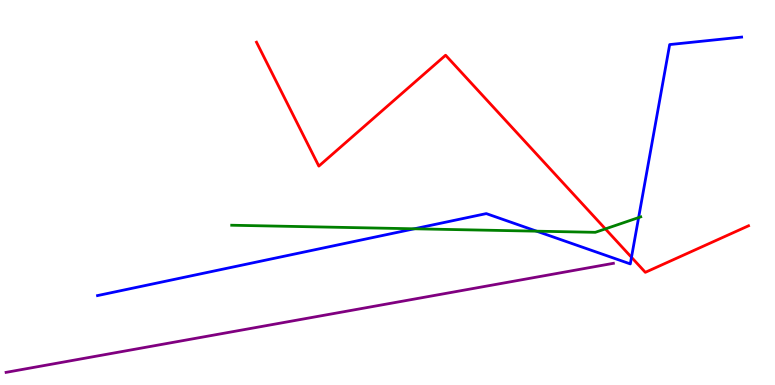[{'lines': ['blue', 'red'], 'intersections': [{'x': 8.15, 'y': 3.32}]}, {'lines': ['green', 'red'], 'intersections': [{'x': 7.81, 'y': 4.05}]}, {'lines': ['purple', 'red'], 'intersections': []}, {'lines': ['blue', 'green'], 'intersections': [{'x': 5.35, 'y': 4.06}, {'x': 6.92, 'y': 4.0}, {'x': 8.24, 'y': 4.35}]}, {'lines': ['blue', 'purple'], 'intersections': []}, {'lines': ['green', 'purple'], 'intersections': []}]